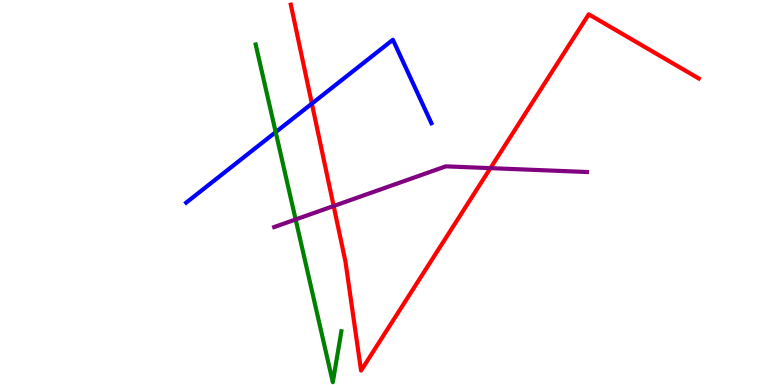[{'lines': ['blue', 'red'], 'intersections': [{'x': 4.02, 'y': 7.31}]}, {'lines': ['green', 'red'], 'intersections': []}, {'lines': ['purple', 'red'], 'intersections': [{'x': 4.31, 'y': 4.65}, {'x': 6.33, 'y': 5.63}]}, {'lines': ['blue', 'green'], 'intersections': [{'x': 3.56, 'y': 6.57}]}, {'lines': ['blue', 'purple'], 'intersections': []}, {'lines': ['green', 'purple'], 'intersections': [{'x': 3.81, 'y': 4.3}]}]